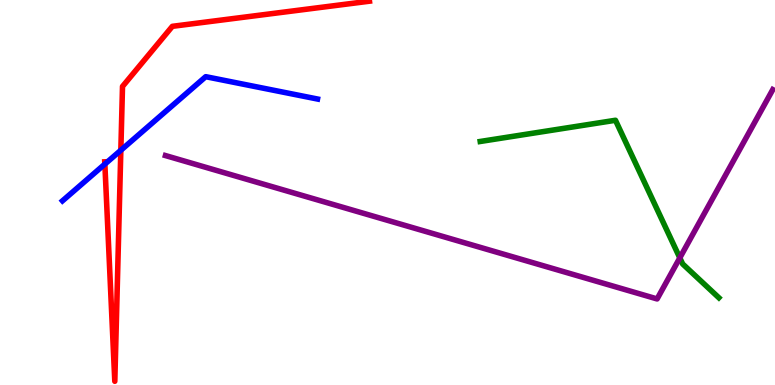[{'lines': ['blue', 'red'], 'intersections': [{'x': 1.35, 'y': 5.74}, {'x': 1.56, 'y': 6.1}]}, {'lines': ['green', 'red'], 'intersections': []}, {'lines': ['purple', 'red'], 'intersections': []}, {'lines': ['blue', 'green'], 'intersections': []}, {'lines': ['blue', 'purple'], 'intersections': []}, {'lines': ['green', 'purple'], 'intersections': [{'x': 8.77, 'y': 3.3}]}]